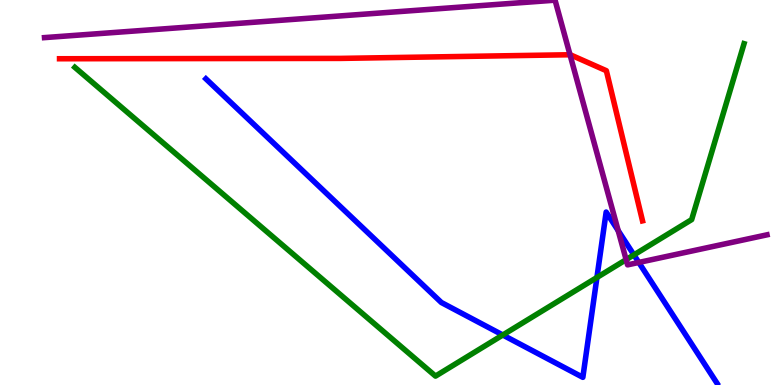[{'lines': ['blue', 'red'], 'intersections': []}, {'lines': ['green', 'red'], 'intersections': []}, {'lines': ['purple', 'red'], 'intersections': [{'x': 7.35, 'y': 8.58}]}, {'lines': ['blue', 'green'], 'intersections': [{'x': 6.49, 'y': 1.3}, {'x': 7.7, 'y': 2.79}, {'x': 8.18, 'y': 3.38}]}, {'lines': ['blue', 'purple'], 'intersections': [{'x': 7.98, 'y': 4.01}, {'x': 8.24, 'y': 3.18}]}, {'lines': ['green', 'purple'], 'intersections': [{'x': 8.08, 'y': 3.26}]}]